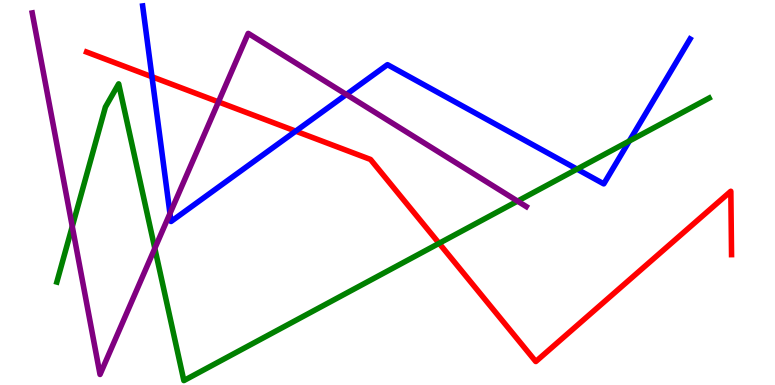[{'lines': ['blue', 'red'], 'intersections': [{'x': 1.96, 'y': 8.01}, {'x': 3.82, 'y': 6.59}]}, {'lines': ['green', 'red'], 'intersections': [{'x': 5.67, 'y': 3.68}]}, {'lines': ['purple', 'red'], 'intersections': [{'x': 2.82, 'y': 7.35}]}, {'lines': ['blue', 'green'], 'intersections': [{'x': 7.45, 'y': 5.61}, {'x': 8.12, 'y': 6.34}]}, {'lines': ['blue', 'purple'], 'intersections': [{'x': 2.19, 'y': 4.45}, {'x': 4.47, 'y': 7.55}]}, {'lines': ['green', 'purple'], 'intersections': [{'x': 0.932, 'y': 4.12}, {'x': 2.0, 'y': 3.55}, {'x': 6.68, 'y': 4.78}]}]